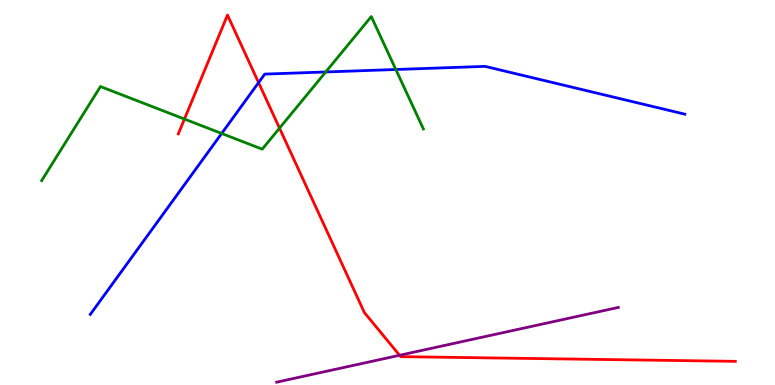[{'lines': ['blue', 'red'], 'intersections': [{'x': 3.34, 'y': 7.85}]}, {'lines': ['green', 'red'], 'intersections': [{'x': 2.38, 'y': 6.91}, {'x': 3.61, 'y': 6.67}]}, {'lines': ['purple', 'red'], 'intersections': [{'x': 5.16, 'y': 0.772}]}, {'lines': ['blue', 'green'], 'intersections': [{'x': 2.86, 'y': 6.53}, {'x': 4.2, 'y': 8.13}, {'x': 5.11, 'y': 8.19}]}, {'lines': ['blue', 'purple'], 'intersections': []}, {'lines': ['green', 'purple'], 'intersections': []}]